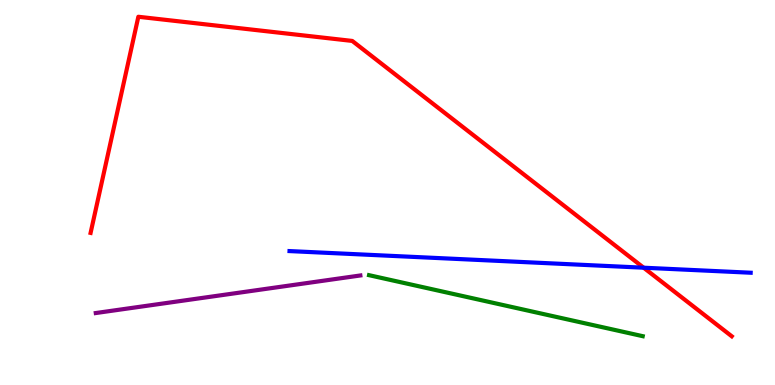[{'lines': ['blue', 'red'], 'intersections': [{'x': 8.31, 'y': 3.05}]}, {'lines': ['green', 'red'], 'intersections': []}, {'lines': ['purple', 'red'], 'intersections': []}, {'lines': ['blue', 'green'], 'intersections': []}, {'lines': ['blue', 'purple'], 'intersections': []}, {'lines': ['green', 'purple'], 'intersections': []}]